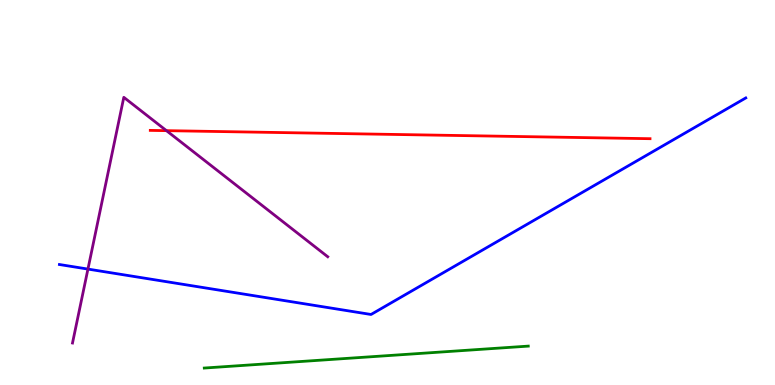[{'lines': ['blue', 'red'], 'intersections': []}, {'lines': ['green', 'red'], 'intersections': []}, {'lines': ['purple', 'red'], 'intersections': [{'x': 2.15, 'y': 6.61}]}, {'lines': ['blue', 'green'], 'intersections': []}, {'lines': ['blue', 'purple'], 'intersections': [{'x': 1.13, 'y': 3.01}]}, {'lines': ['green', 'purple'], 'intersections': []}]